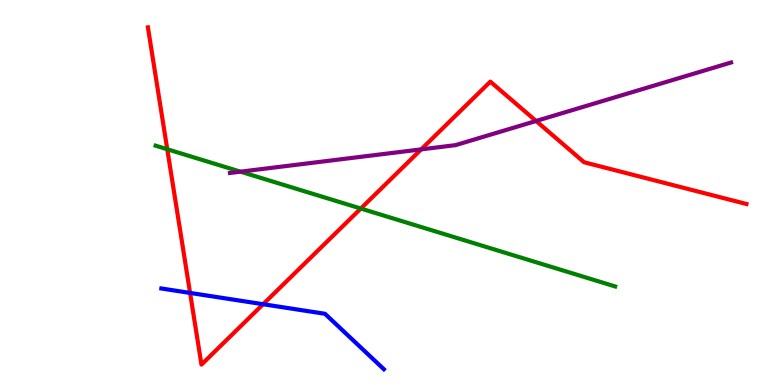[{'lines': ['blue', 'red'], 'intersections': [{'x': 2.45, 'y': 2.39}, {'x': 3.4, 'y': 2.1}]}, {'lines': ['green', 'red'], 'intersections': [{'x': 2.16, 'y': 6.12}, {'x': 4.66, 'y': 4.58}]}, {'lines': ['purple', 'red'], 'intersections': [{'x': 5.43, 'y': 6.12}, {'x': 6.92, 'y': 6.86}]}, {'lines': ['blue', 'green'], 'intersections': []}, {'lines': ['blue', 'purple'], 'intersections': []}, {'lines': ['green', 'purple'], 'intersections': [{'x': 3.1, 'y': 5.54}]}]